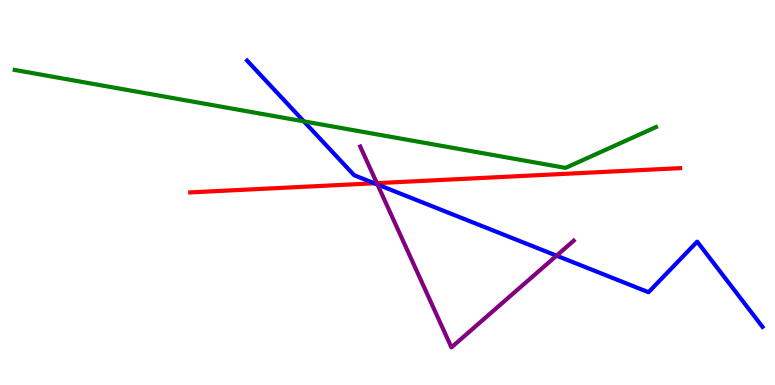[{'lines': ['blue', 'red'], 'intersections': [{'x': 4.83, 'y': 5.24}]}, {'lines': ['green', 'red'], 'intersections': []}, {'lines': ['purple', 'red'], 'intersections': [{'x': 4.86, 'y': 5.24}]}, {'lines': ['blue', 'green'], 'intersections': [{'x': 3.92, 'y': 6.85}]}, {'lines': ['blue', 'purple'], 'intersections': [{'x': 4.87, 'y': 5.21}, {'x': 7.18, 'y': 3.36}]}, {'lines': ['green', 'purple'], 'intersections': []}]